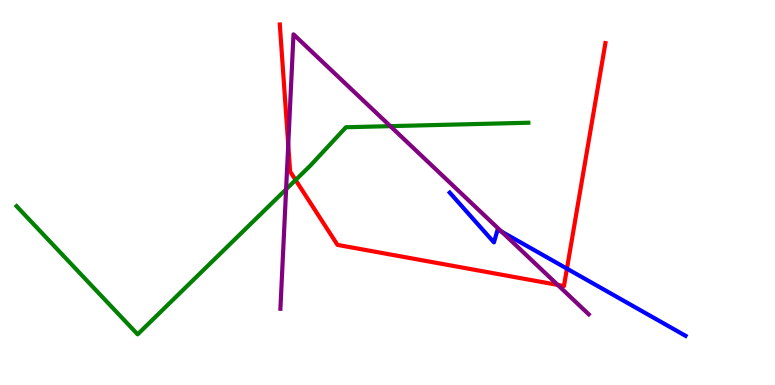[{'lines': ['blue', 'red'], 'intersections': [{'x': 7.32, 'y': 3.02}]}, {'lines': ['green', 'red'], 'intersections': [{'x': 3.81, 'y': 5.32}]}, {'lines': ['purple', 'red'], 'intersections': [{'x': 3.72, 'y': 6.24}, {'x': 7.2, 'y': 2.6}]}, {'lines': ['blue', 'green'], 'intersections': []}, {'lines': ['blue', 'purple'], 'intersections': [{'x': 6.47, 'y': 3.99}]}, {'lines': ['green', 'purple'], 'intersections': [{'x': 3.69, 'y': 5.08}, {'x': 5.04, 'y': 6.72}]}]